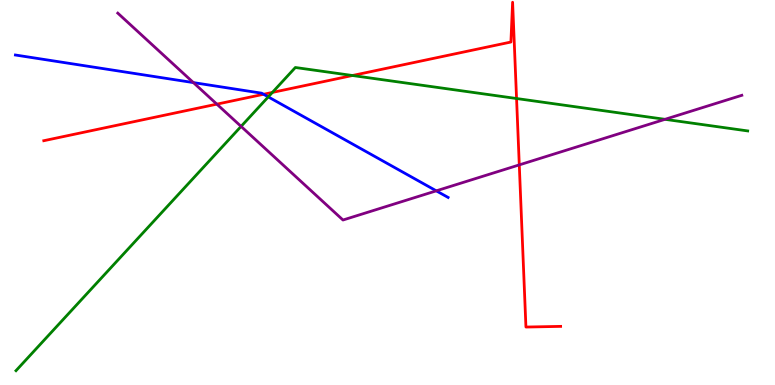[{'lines': ['blue', 'red'], 'intersections': [{'x': 3.4, 'y': 7.55}]}, {'lines': ['green', 'red'], 'intersections': [{'x': 3.51, 'y': 7.6}, {'x': 4.55, 'y': 8.04}, {'x': 6.67, 'y': 7.44}]}, {'lines': ['purple', 'red'], 'intersections': [{'x': 2.8, 'y': 7.29}, {'x': 6.7, 'y': 5.72}]}, {'lines': ['blue', 'green'], 'intersections': [{'x': 3.46, 'y': 7.48}]}, {'lines': ['blue', 'purple'], 'intersections': [{'x': 2.5, 'y': 7.85}, {'x': 5.63, 'y': 5.04}]}, {'lines': ['green', 'purple'], 'intersections': [{'x': 3.11, 'y': 6.72}, {'x': 8.58, 'y': 6.9}]}]